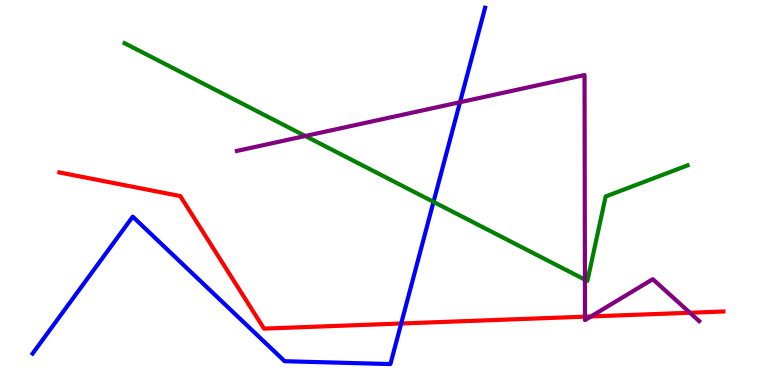[{'lines': ['blue', 'red'], 'intersections': [{'x': 5.18, 'y': 1.6}]}, {'lines': ['green', 'red'], 'intersections': []}, {'lines': ['purple', 'red'], 'intersections': [{'x': 7.55, 'y': 1.78}, {'x': 7.63, 'y': 1.78}, {'x': 8.9, 'y': 1.88}]}, {'lines': ['blue', 'green'], 'intersections': [{'x': 5.59, 'y': 4.76}]}, {'lines': ['blue', 'purple'], 'intersections': [{'x': 5.94, 'y': 7.34}]}, {'lines': ['green', 'purple'], 'intersections': [{'x': 3.94, 'y': 6.47}, {'x': 7.55, 'y': 2.74}]}]